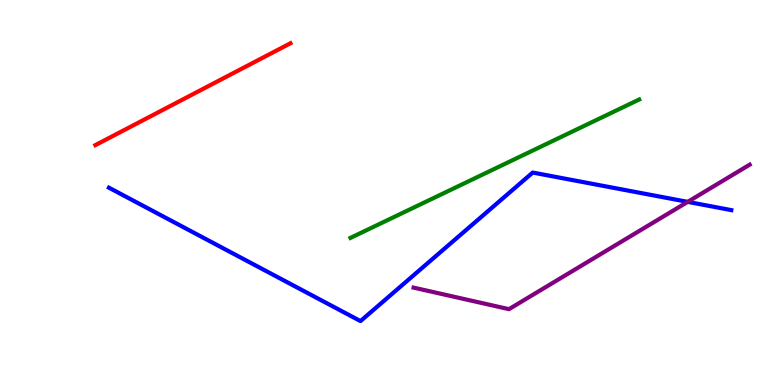[{'lines': ['blue', 'red'], 'intersections': []}, {'lines': ['green', 'red'], 'intersections': []}, {'lines': ['purple', 'red'], 'intersections': []}, {'lines': ['blue', 'green'], 'intersections': []}, {'lines': ['blue', 'purple'], 'intersections': [{'x': 8.87, 'y': 4.76}]}, {'lines': ['green', 'purple'], 'intersections': []}]